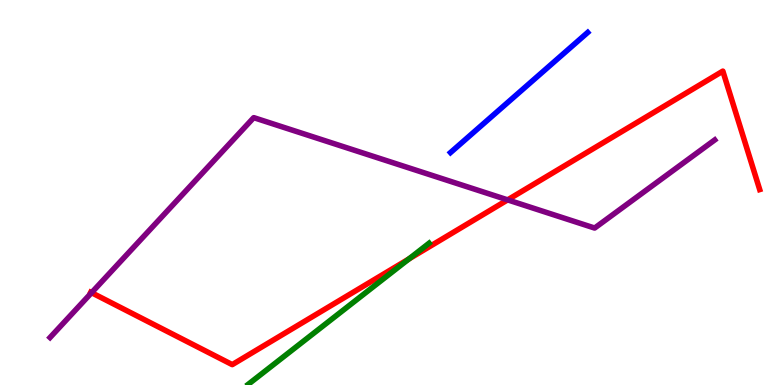[{'lines': ['blue', 'red'], 'intersections': []}, {'lines': ['green', 'red'], 'intersections': [{'x': 5.28, 'y': 3.27}]}, {'lines': ['purple', 'red'], 'intersections': [{'x': 1.18, 'y': 2.4}, {'x': 6.55, 'y': 4.81}]}, {'lines': ['blue', 'green'], 'intersections': []}, {'lines': ['blue', 'purple'], 'intersections': []}, {'lines': ['green', 'purple'], 'intersections': []}]